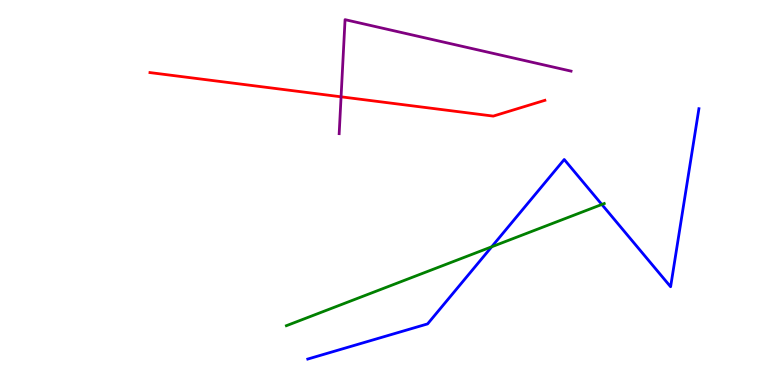[{'lines': ['blue', 'red'], 'intersections': []}, {'lines': ['green', 'red'], 'intersections': []}, {'lines': ['purple', 'red'], 'intersections': [{'x': 4.4, 'y': 7.49}]}, {'lines': ['blue', 'green'], 'intersections': [{'x': 6.34, 'y': 3.59}, {'x': 7.77, 'y': 4.69}]}, {'lines': ['blue', 'purple'], 'intersections': []}, {'lines': ['green', 'purple'], 'intersections': []}]